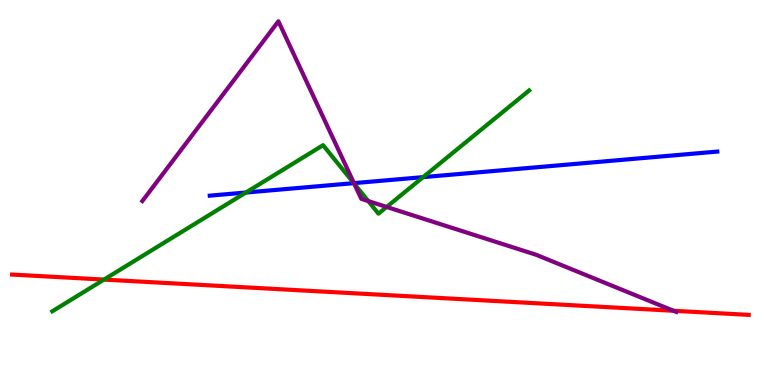[{'lines': ['blue', 'red'], 'intersections': []}, {'lines': ['green', 'red'], 'intersections': [{'x': 1.34, 'y': 2.74}]}, {'lines': ['purple', 'red'], 'intersections': [{'x': 8.69, 'y': 1.93}]}, {'lines': ['blue', 'green'], 'intersections': [{'x': 3.17, 'y': 5.0}, {'x': 4.56, 'y': 5.24}, {'x': 5.46, 'y': 5.4}]}, {'lines': ['blue', 'purple'], 'intersections': [{'x': 4.57, 'y': 5.24}]}, {'lines': ['green', 'purple'], 'intersections': [{'x': 4.57, 'y': 5.23}, {'x': 4.75, 'y': 4.78}, {'x': 4.99, 'y': 4.62}]}]